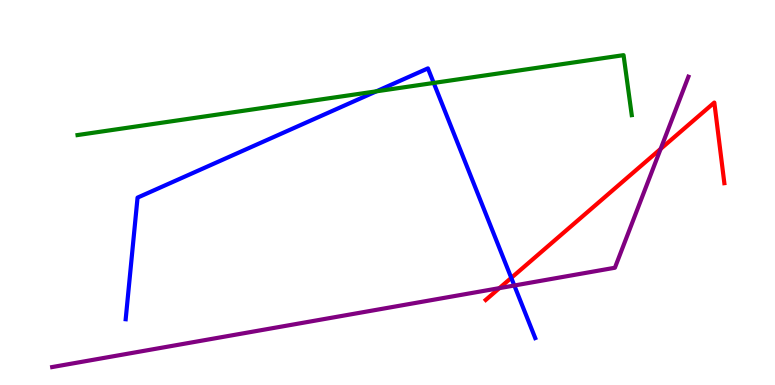[{'lines': ['blue', 'red'], 'intersections': [{'x': 6.6, 'y': 2.78}]}, {'lines': ['green', 'red'], 'intersections': []}, {'lines': ['purple', 'red'], 'intersections': [{'x': 6.44, 'y': 2.52}, {'x': 8.52, 'y': 6.13}]}, {'lines': ['blue', 'green'], 'intersections': [{'x': 4.86, 'y': 7.63}, {'x': 5.6, 'y': 7.85}]}, {'lines': ['blue', 'purple'], 'intersections': [{'x': 6.64, 'y': 2.58}]}, {'lines': ['green', 'purple'], 'intersections': []}]